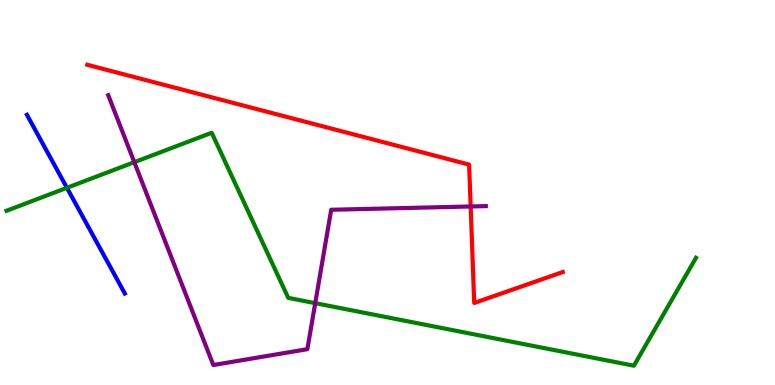[{'lines': ['blue', 'red'], 'intersections': []}, {'lines': ['green', 'red'], 'intersections': []}, {'lines': ['purple', 'red'], 'intersections': [{'x': 6.07, 'y': 4.64}]}, {'lines': ['blue', 'green'], 'intersections': [{'x': 0.864, 'y': 5.12}]}, {'lines': ['blue', 'purple'], 'intersections': []}, {'lines': ['green', 'purple'], 'intersections': [{'x': 1.73, 'y': 5.79}, {'x': 4.07, 'y': 2.13}]}]